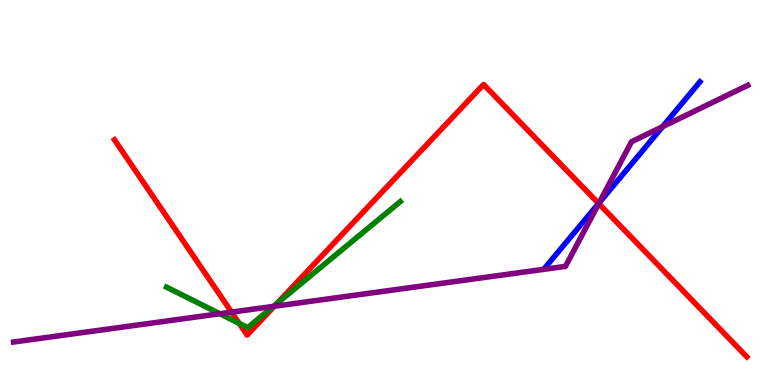[{'lines': ['blue', 'red'], 'intersections': [{'x': 7.72, 'y': 4.72}]}, {'lines': ['green', 'red'], 'intersections': [{'x': 3.09, 'y': 1.6}, {'x': 3.57, 'y': 2.12}]}, {'lines': ['purple', 'red'], 'intersections': [{'x': 2.99, 'y': 1.89}, {'x': 3.54, 'y': 2.04}, {'x': 7.73, 'y': 4.71}]}, {'lines': ['blue', 'green'], 'intersections': []}, {'lines': ['blue', 'purple'], 'intersections': [{'x': 7.73, 'y': 4.73}, {'x': 8.55, 'y': 6.71}]}, {'lines': ['green', 'purple'], 'intersections': [{'x': 2.84, 'y': 1.85}, {'x': 3.53, 'y': 2.04}]}]